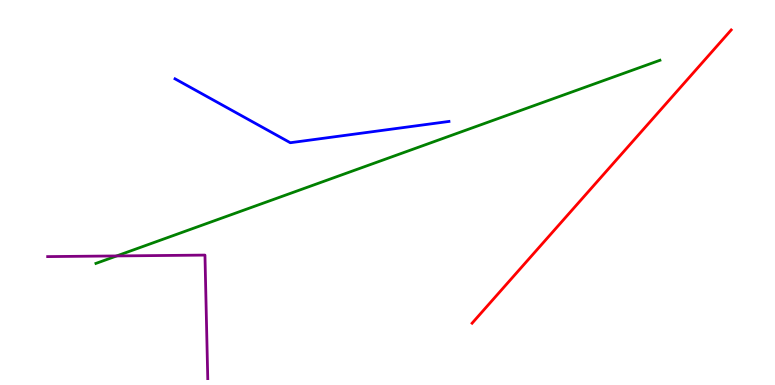[{'lines': ['blue', 'red'], 'intersections': []}, {'lines': ['green', 'red'], 'intersections': []}, {'lines': ['purple', 'red'], 'intersections': []}, {'lines': ['blue', 'green'], 'intersections': []}, {'lines': ['blue', 'purple'], 'intersections': []}, {'lines': ['green', 'purple'], 'intersections': [{'x': 1.51, 'y': 3.35}]}]